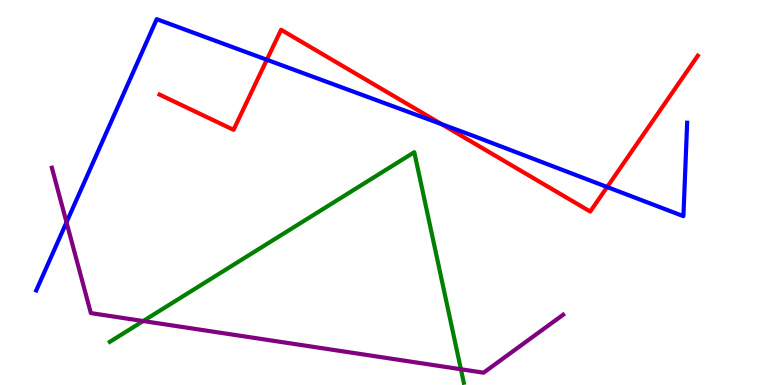[{'lines': ['blue', 'red'], 'intersections': [{'x': 3.44, 'y': 8.45}, {'x': 5.7, 'y': 6.77}, {'x': 7.83, 'y': 5.14}]}, {'lines': ['green', 'red'], 'intersections': []}, {'lines': ['purple', 'red'], 'intersections': []}, {'lines': ['blue', 'green'], 'intersections': []}, {'lines': ['blue', 'purple'], 'intersections': [{'x': 0.858, 'y': 4.23}]}, {'lines': ['green', 'purple'], 'intersections': [{'x': 1.85, 'y': 1.66}, {'x': 5.95, 'y': 0.409}]}]